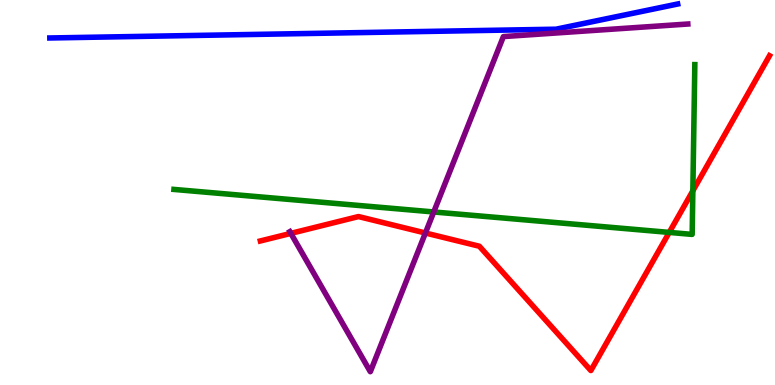[{'lines': ['blue', 'red'], 'intersections': []}, {'lines': ['green', 'red'], 'intersections': [{'x': 8.64, 'y': 3.96}, {'x': 8.94, 'y': 5.04}]}, {'lines': ['purple', 'red'], 'intersections': [{'x': 3.75, 'y': 3.94}, {'x': 5.49, 'y': 3.95}]}, {'lines': ['blue', 'green'], 'intersections': []}, {'lines': ['blue', 'purple'], 'intersections': []}, {'lines': ['green', 'purple'], 'intersections': [{'x': 5.6, 'y': 4.49}]}]